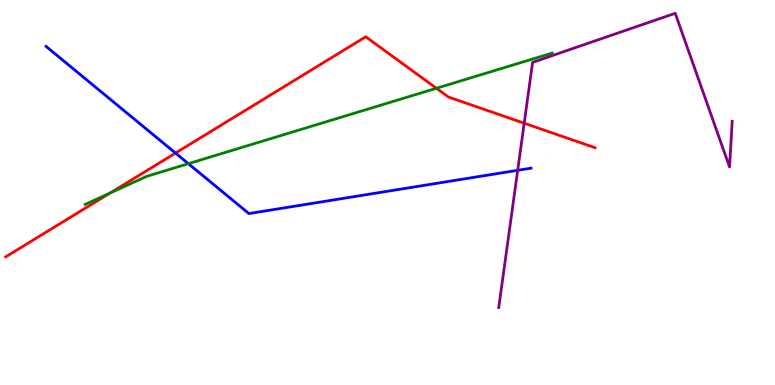[{'lines': ['blue', 'red'], 'intersections': [{'x': 2.26, 'y': 6.02}]}, {'lines': ['green', 'red'], 'intersections': [{'x': 1.42, 'y': 4.99}, {'x': 5.63, 'y': 7.71}]}, {'lines': ['purple', 'red'], 'intersections': [{'x': 6.76, 'y': 6.8}]}, {'lines': ['blue', 'green'], 'intersections': [{'x': 2.43, 'y': 5.75}]}, {'lines': ['blue', 'purple'], 'intersections': [{'x': 6.68, 'y': 5.58}]}, {'lines': ['green', 'purple'], 'intersections': []}]